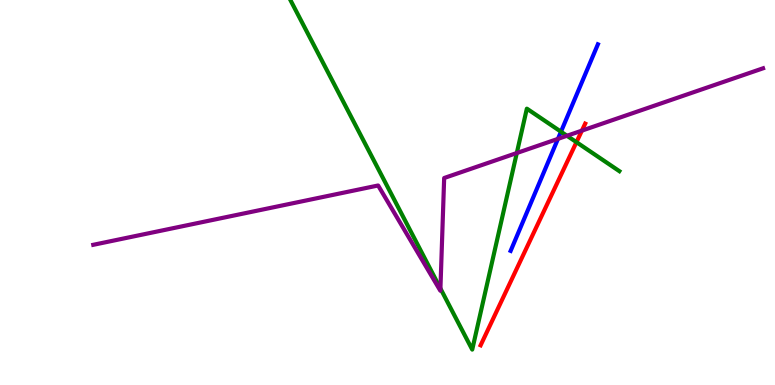[{'lines': ['blue', 'red'], 'intersections': []}, {'lines': ['green', 'red'], 'intersections': [{'x': 7.44, 'y': 6.31}]}, {'lines': ['purple', 'red'], 'intersections': [{'x': 7.51, 'y': 6.61}]}, {'lines': ['blue', 'green'], 'intersections': [{'x': 7.24, 'y': 6.58}]}, {'lines': ['blue', 'purple'], 'intersections': [{'x': 7.2, 'y': 6.39}]}, {'lines': ['green', 'purple'], 'intersections': [{'x': 5.68, 'y': 2.51}, {'x': 6.67, 'y': 6.03}, {'x': 7.32, 'y': 6.47}]}]